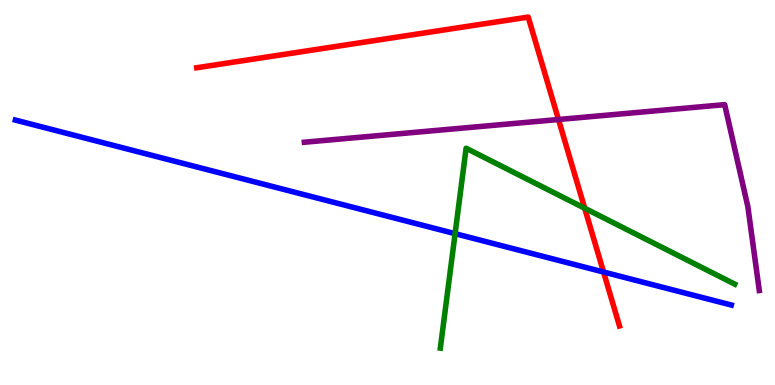[{'lines': ['blue', 'red'], 'intersections': [{'x': 7.79, 'y': 2.93}]}, {'lines': ['green', 'red'], 'intersections': [{'x': 7.54, 'y': 4.59}]}, {'lines': ['purple', 'red'], 'intersections': [{'x': 7.21, 'y': 6.9}]}, {'lines': ['blue', 'green'], 'intersections': [{'x': 5.87, 'y': 3.93}]}, {'lines': ['blue', 'purple'], 'intersections': []}, {'lines': ['green', 'purple'], 'intersections': []}]